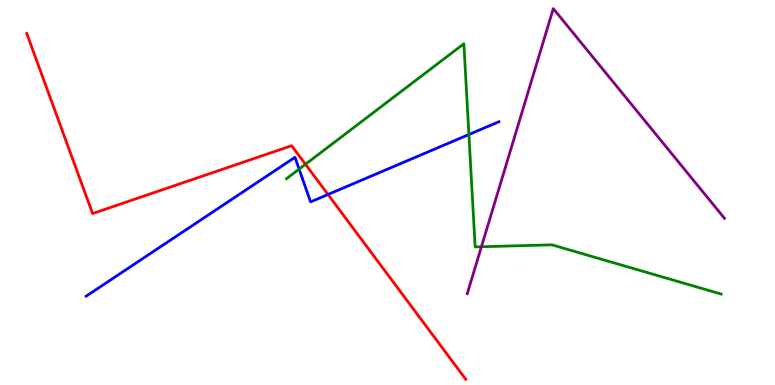[{'lines': ['blue', 'red'], 'intersections': [{'x': 4.23, 'y': 4.95}]}, {'lines': ['green', 'red'], 'intersections': [{'x': 3.94, 'y': 5.73}]}, {'lines': ['purple', 'red'], 'intersections': []}, {'lines': ['blue', 'green'], 'intersections': [{'x': 3.86, 'y': 5.61}, {'x': 6.05, 'y': 6.51}]}, {'lines': ['blue', 'purple'], 'intersections': []}, {'lines': ['green', 'purple'], 'intersections': [{'x': 6.21, 'y': 3.59}]}]